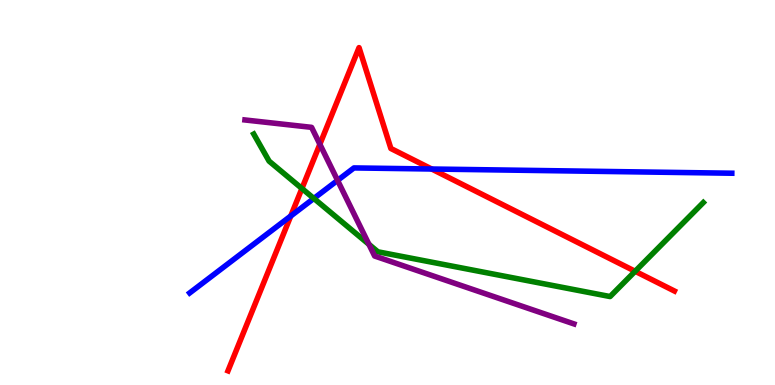[{'lines': ['blue', 'red'], 'intersections': [{'x': 3.75, 'y': 4.39}, {'x': 5.57, 'y': 5.61}]}, {'lines': ['green', 'red'], 'intersections': [{'x': 3.9, 'y': 5.1}, {'x': 8.2, 'y': 2.95}]}, {'lines': ['purple', 'red'], 'intersections': [{'x': 4.13, 'y': 6.25}]}, {'lines': ['blue', 'green'], 'intersections': [{'x': 4.05, 'y': 4.85}]}, {'lines': ['blue', 'purple'], 'intersections': [{'x': 4.36, 'y': 5.31}]}, {'lines': ['green', 'purple'], 'intersections': [{'x': 4.76, 'y': 3.65}]}]